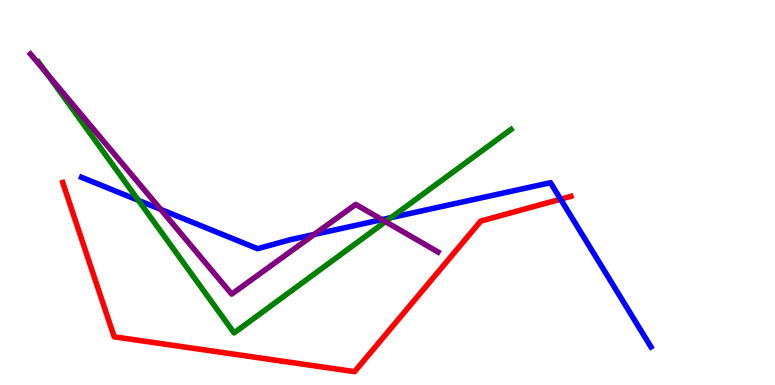[{'lines': ['blue', 'red'], 'intersections': [{'x': 7.23, 'y': 4.83}]}, {'lines': ['green', 'red'], 'intersections': []}, {'lines': ['purple', 'red'], 'intersections': []}, {'lines': ['blue', 'green'], 'intersections': [{'x': 1.79, 'y': 4.8}, {'x': 5.05, 'y': 4.35}]}, {'lines': ['blue', 'purple'], 'intersections': [{'x': 2.07, 'y': 4.56}, {'x': 4.05, 'y': 3.91}, {'x': 4.93, 'y': 4.3}]}, {'lines': ['green', 'purple'], 'intersections': [{'x': 0.604, 'y': 8.09}, {'x': 4.97, 'y': 4.24}]}]